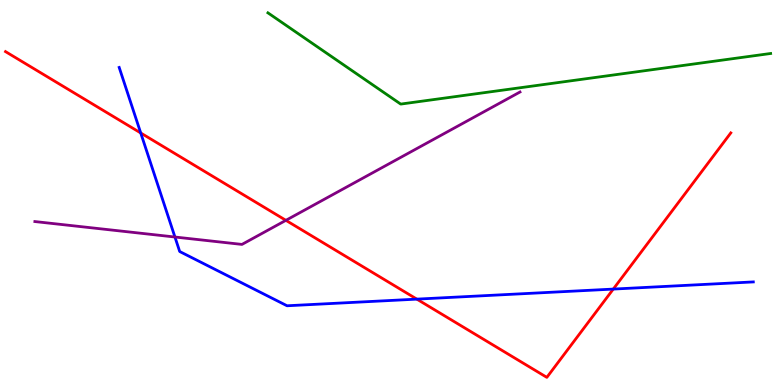[{'lines': ['blue', 'red'], 'intersections': [{'x': 1.82, 'y': 6.55}, {'x': 5.38, 'y': 2.23}, {'x': 7.91, 'y': 2.49}]}, {'lines': ['green', 'red'], 'intersections': []}, {'lines': ['purple', 'red'], 'intersections': [{'x': 3.69, 'y': 4.28}]}, {'lines': ['blue', 'green'], 'intersections': []}, {'lines': ['blue', 'purple'], 'intersections': [{'x': 2.26, 'y': 3.84}]}, {'lines': ['green', 'purple'], 'intersections': []}]